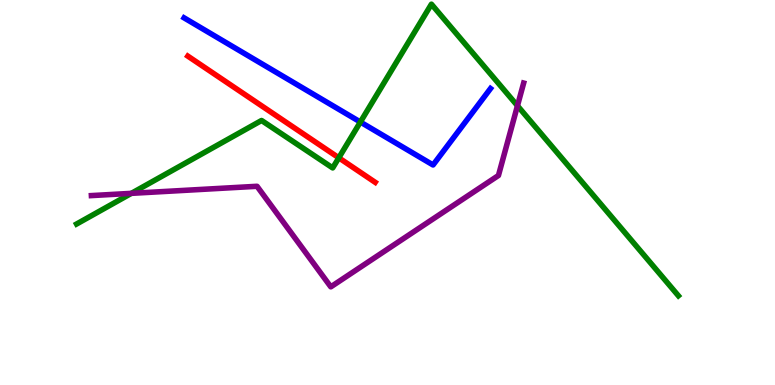[{'lines': ['blue', 'red'], 'intersections': []}, {'lines': ['green', 'red'], 'intersections': [{'x': 4.37, 'y': 5.9}]}, {'lines': ['purple', 'red'], 'intersections': []}, {'lines': ['blue', 'green'], 'intersections': [{'x': 4.65, 'y': 6.83}]}, {'lines': ['blue', 'purple'], 'intersections': []}, {'lines': ['green', 'purple'], 'intersections': [{'x': 1.7, 'y': 4.98}, {'x': 6.68, 'y': 7.25}]}]